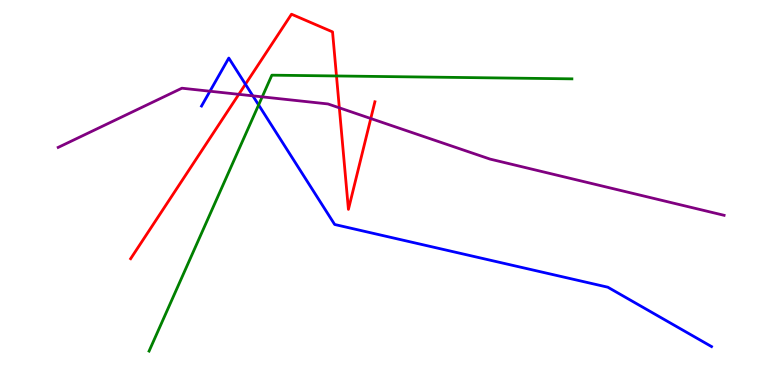[{'lines': ['blue', 'red'], 'intersections': [{'x': 3.17, 'y': 7.81}]}, {'lines': ['green', 'red'], 'intersections': [{'x': 4.34, 'y': 8.03}]}, {'lines': ['purple', 'red'], 'intersections': [{'x': 3.08, 'y': 7.55}, {'x': 4.38, 'y': 7.2}, {'x': 4.78, 'y': 6.92}]}, {'lines': ['blue', 'green'], 'intersections': [{'x': 3.34, 'y': 7.27}]}, {'lines': ['blue', 'purple'], 'intersections': [{'x': 2.71, 'y': 7.63}, {'x': 3.26, 'y': 7.51}]}, {'lines': ['green', 'purple'], 'intersections': [{'x': 3.38, 'y': 7.48}]}]